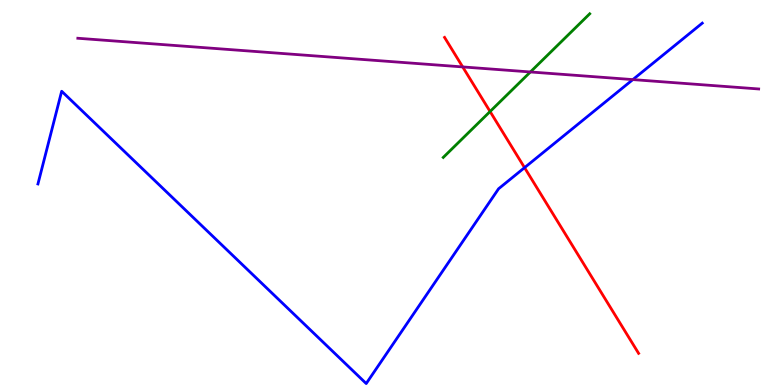[{'lines': ['blue', 'red'], 'intersections': [{'x': 6.77, 'y': 5.65}]}, {'lines': ['green', 'red'], 'intersections': [{'x': 6.32, 'y': 7.1}]}, {'lines': ['purple', 'red'], 'intersections': [{'x': 5.97, 'y': 8.26}]}, {'lines': ['blue', 'green'], 'intersections': []}, {'lines': ['blue', 'purple'], 'intersections': [{'x': 8.17, 'y': 7.93}]}, {'lines': ['green', 'purple'], 'intersections': [{'x': 6.84, 'y': 8.13}]}]